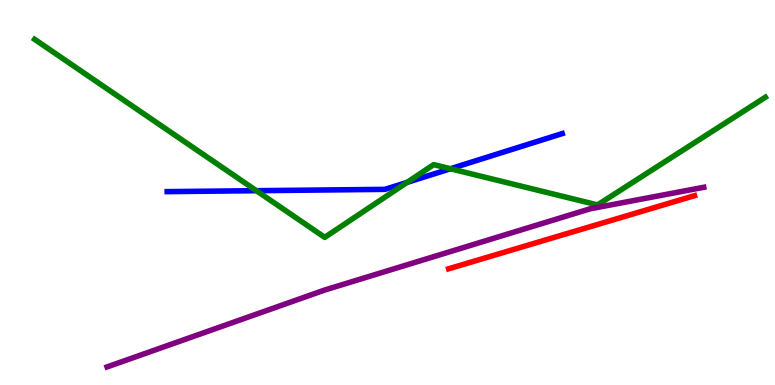[{'lines': ['blue', 'red'], 'intersections': []}, {'lines': ['green', 'red'], 'intersections': []}, {'lines': ['purple', 'red'], 'intersections': []}, {'lines': ['blue', 'green'], 'intersections': [{'x': 3.31, 'y': 5.05}, {'x': 5.25, 'y': 5.26}, {'x': 5.81, 'y': 5.62}]}, {'lines': ['blue', 'purple'], 'intersections': []}, {'lines': ['green', 'purple'], 'intersections': []}]